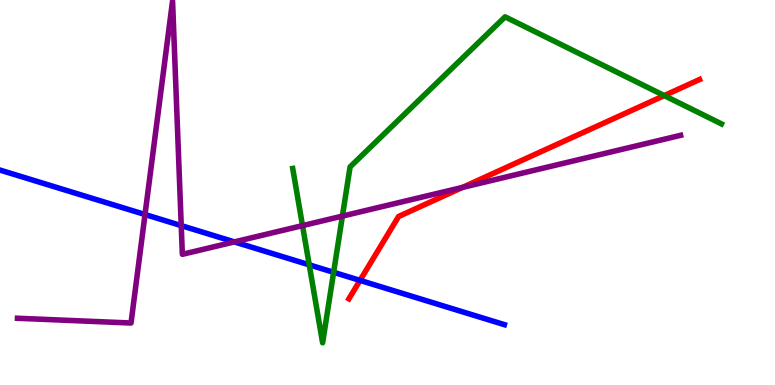[{'lines': ['blue', 'red'], 'intersections': [{'x': 4.65, 'y': 2.72}]}, {'lines': ['green', 'red'], 'intersections': [{'x': 8.57, 'y': 7.52}]}, {'lines': ['purple', 'red'], 'intersections': [{'x': 5.97, 'y': 5.13}]}, {'lines': ['blue', 'green'], 'intersections': [{'x': 3.99, 'y': 3.12}, {'x': 4.3, 'y': 2.93}]}, {'lines': ['blue', 'purple'], 'intersections': [{'x': 1.87, 'y': 4.43}, {'x': 2.34, 'y': 4.14}, {'x': 3.02, 'y': 3.72}]}, {'lines': ['green', 'purple'], 'intersections': [{'x': 3.9, 'y': 4.14}, {'x': 4.42, 'y': 4.39}]}]